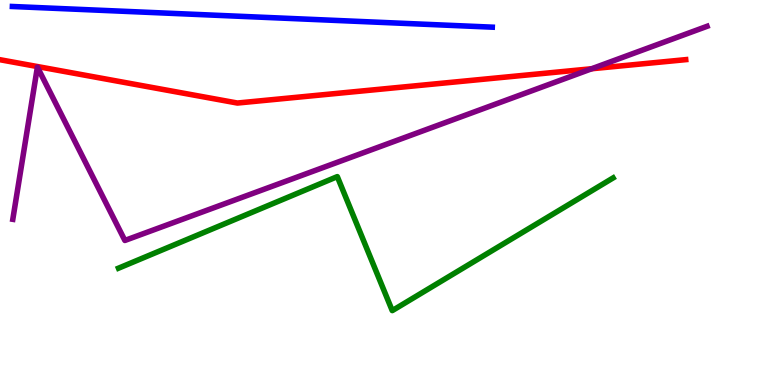[{'lines': ['blue', 'red'], 'intersections': []}, {'lines': ['green', 'red'], 'intersections': []}, {'lines': ['purple', 'red'], 'intersections': [{'x': 7.63, 'y': 8.21}]}, {'lines': ['blue', 'green'], 'intersections': []}, {'lines': ['blue', 'purple'], 'intersections': []}, {'lines': ['green', 'purple'], 'intersections': []}]